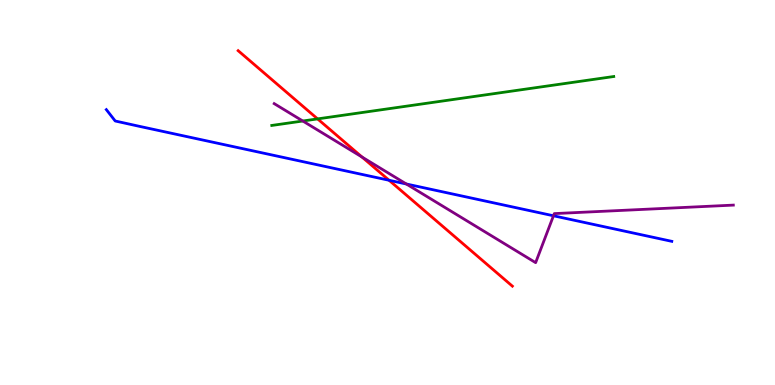[{'lines': ['blue', 'red'], 'intersections': [{'x': 5.02, 'y': 5.32}]}, {'lines': ['green', 'red'], 'intersections': [{'x': 4.1, 'y': 6.91}]}, {'lines': ['purple', 'red'], 'intersections': [{'x': 4.67, 'y': 5.92}]}, {'lines': ['blue', 'green'], 'intersections': []}, {'lines': ['blue', 'purple'], 'intersections': [{'x': 5.24, 'y': 5.22}, {'x': 7.14, 'y': 4.4}]}, {'lines': ['green', 'purple'], 'intersections': [{'x': 3.91, 'y': 6.86}]}]